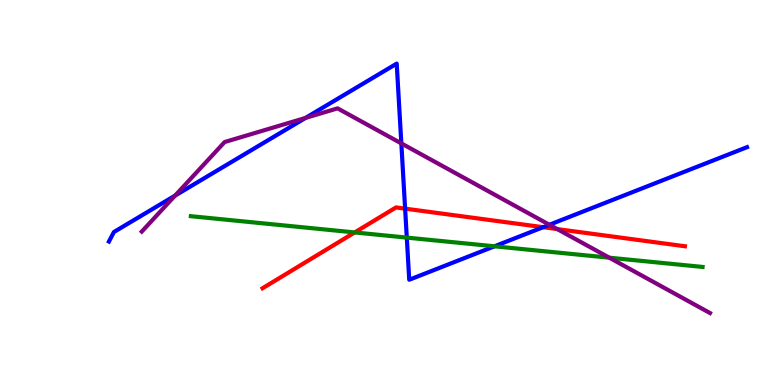[{'lines': ['blue', 'red'], 'intersections': [{'x': 5.23, 'y': 4.58}, {'x': 7.01, 'y': 4.1}]}, {'lines': ['green', 'red'], 'intersections': [{'x': 4.58, 'y': 3.96}]}, {'lines': ['purple', 'red'], 'intersections': [{'x': 7.19, 'y': 4.05}]}, {'lines': ['blue', 'green'], 'intersections': [{'x': 5.25, 'y': 3.83}, {'x': 6.38, 'y': 3.6}]}, {'lines': ['blue', 'purple'], 'intersections': [{'x': 2.26, 'y': 4.92}, {'x': 3.94, 'y': 6.94}, {'x': 5.18, 'y': 6.28}, {'x': 7.09, 'y': 4.16}]}, {'lines': ['green', 'purple'], 'intersections': [{'x': 7.86, 'y': 3.31}]}]